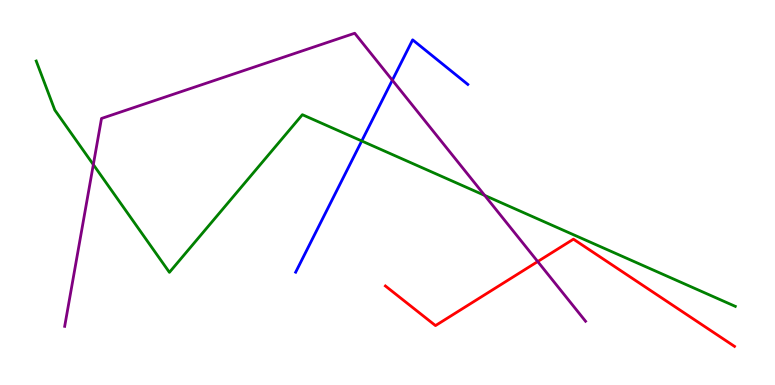[{'lines': ['blue', 'red'], 'intersections': []}, {'lines': ['green', 'red'], 'intersections': []}, {'lines': ['purple', 'red'], 'intersections': [{'x': 6.94, 'y': 3.21}]}, {'lines': ['blue', 'green'], 'intersections': [{'x': 4.67, 'y': 6.34}]}, {'lines': ['blue', 'purple'], 'intersections': [{'x': 5.06, 'y': 7.92}]}, {'lines': ['green', 'purple'], 'intersections': [{'x': 1.2, 'y': 5.72}, {'x': 6.25, 'y': 4.92}]}]